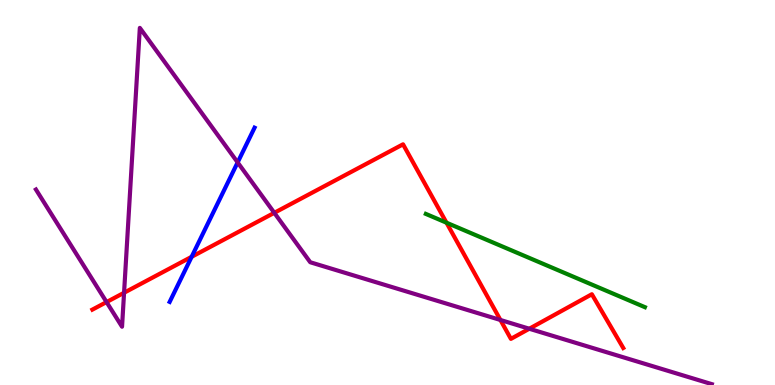[{'lines': ['blue', 'red'], 'intersections': [{'x': 2.47, 'y': 3.33}]}, {'lines': ['green', 'red'], 'intersections': [{'x': 5.76, 'y': 4.22}]}, {'lines': ['purple', 'red'], 'intersections': [{'x': 1.37, 'y': 2.15}, {'x': 1.6, 'y': 2.4}, {'x': 3.54, 'y': 4.47}, {'x': 6.46, 'y': 1.69}, {'x': 6.83, 'y': 1.46}]}, {'lines': ['blue', 'green'], 'intersections': []}, {'lines': ['blue', 'purple'], 'intersections': [{'x': 3.07, 'y': 5.78}]}, {'lines': ['green', 'purple'], 'intersections': []}]